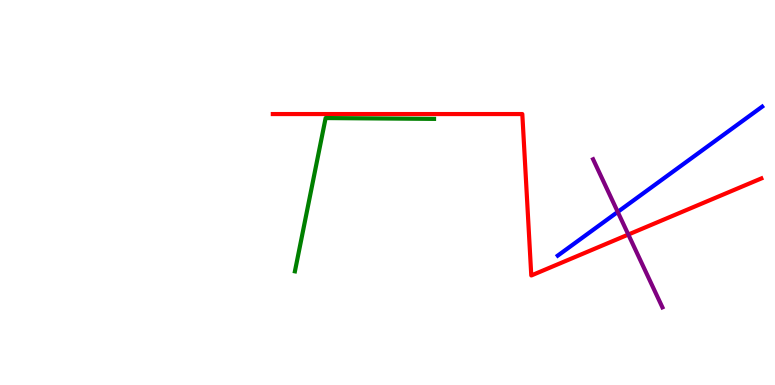[{'lines': ['blue', 'red'], 'intersections': []}, {'lines': ['green', 'red'], 'intersections': []}, {'lines': ['purple', 'red'], 'intersections': [{'x': 8.11, 'y': 3.91}]}, {'lines': ['blue', 'green'], 'intersections': []}, {'lines': ['blue', 'purple'], 'intersections': [{'x': 7.97, 'y': 4.5}]}, {'lines': ['green', 'purple'], 'intersections': []}]